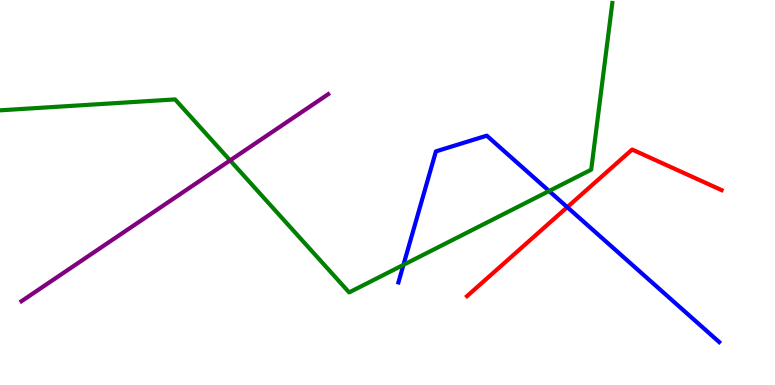[{'lines': ['blue', 'red'], 'intersections': [{'x': 7.32, 'y': 4.62}]}, {'lines': ['green', 'red'], 'intersections': []}, {'lines': ['purple', 'red'], 'intersections': []}, {'lines': ['blue', 'green'], 'intersections': [{'x': 5.21, 'y': 3.12}, {'x': 7.09, 'y': 5.04}]}, {'lines': ['blue', 'purple'], 'intersections': []}, {'lines': ['green', 'purple'], 'intersections': [{'x': 2.97, 'y': 5.83}]}]